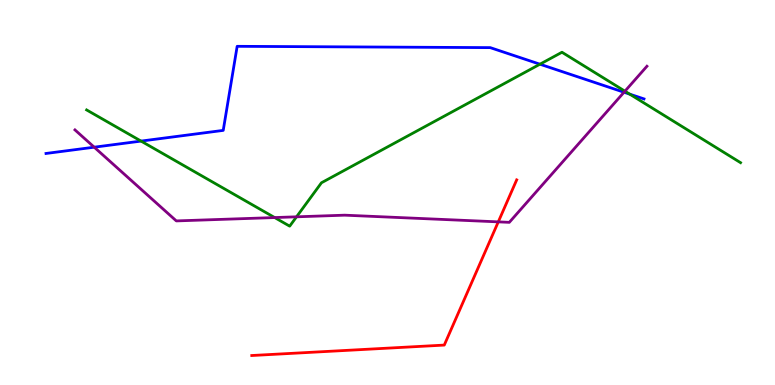[{'lines': ['blue', 'red'], 'intersections': []}, {'lines': ['green', 'red'], 'intersections': []}, {'lines': ['purple', 'red'], 'intersections': [{'x': 6.43, 'y': 4.24}]}, {'lines': ['blue', 'green'], 'intersections': [{'x': 1.82, 'y': 6.34}, {'x': 6.97, 'y': 8.33}, {'x': 8.13, 'y': 7.55}]}, {'lines': ['blue', 'purple'], 'intersections': [{'x': 1.22, 'y': 6.18}, {'x': 8.05, 'y': 7.6}]}, {'lines': ['green', 'purple'], 'intersections': [{'x': 3.54, 'y': 4.35}, {'x': 3.83, 'y': 4.37}, {'x': 8.06, 'y': 7.63}]}]